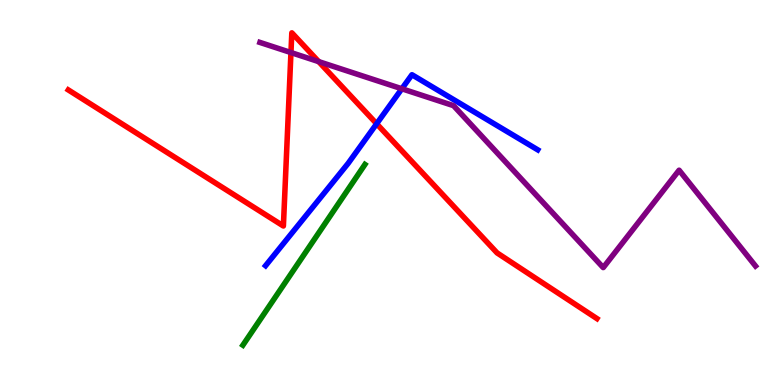[{'lines': ['blue', 'red'], 'intersections': [{'x': 4.86, 'y': 6.79}]}, {'lines': ['green', 'red'], 'intersections': []}, {'lines': ['purple', 'red'], 'intersections': [{'x': 3.75, 'y': 8.63}, {'x': 4.11, 'y': 8.4}]}, {'lines': ['blue', 'green'], 'intersections': []}, {'lines': ['blue', 'purple'], 'intersections': [{'x': 5.18, 'y': 7.69}]}, {'lines': ['green', 'purple'], 'intersections': []}]